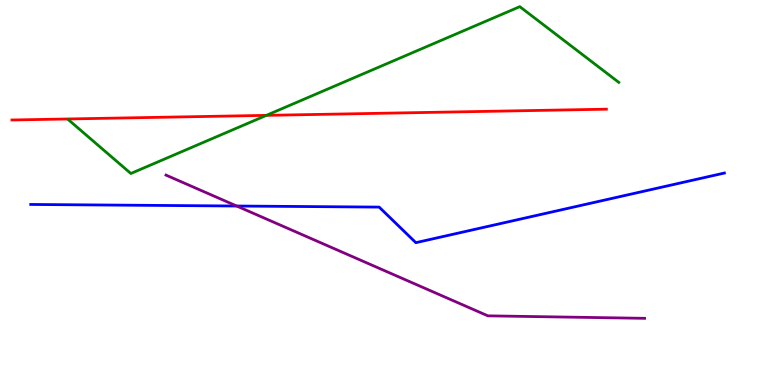[{'lines': ['blue', 'red'], 'intersections': []}, {'lines': ['green', 'red'], 'intersections': [{'x': 3.44, 'y': 7.0}]}, {'lines': ['purple', 'red'], 'intersections': []}, {'lines': ['blue', 'green'], 'intersections': []}, {'lines': ['blue', 'purple'], 'intersections': [{'x': 3.05, 'y': 4.65}]}, {'lines': ['green', 'purple'], 'intersections': []}]